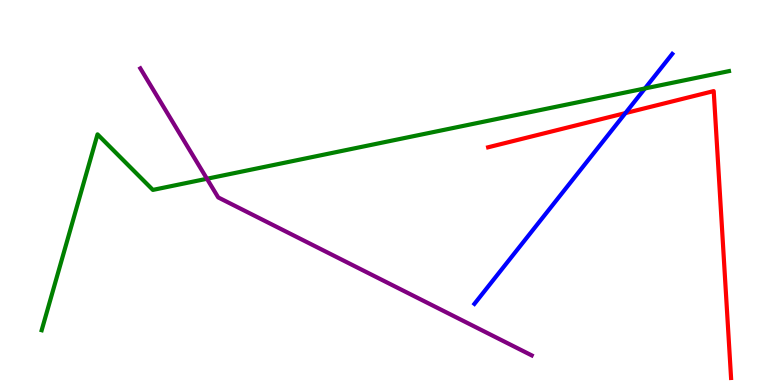[{'lines': ['blue', 'red'], 'intersections': [{'x': 8.07, 'y': 7.06}]}, {'lines': ['green', 'red'], 'intersections': []}, {'lines': ['purple', 'red'], 'intersections': []}, {'lines': ['blue', 'green'], 'intersections': [{'x': 8.32, 'y': 7.7}]}, {'lines': ['blue', 'purple'], 'intersections': []}, {'lines': ['green', 'purple'], 'intersections': [{'x': 2.67, 'y': 5.36}]}]